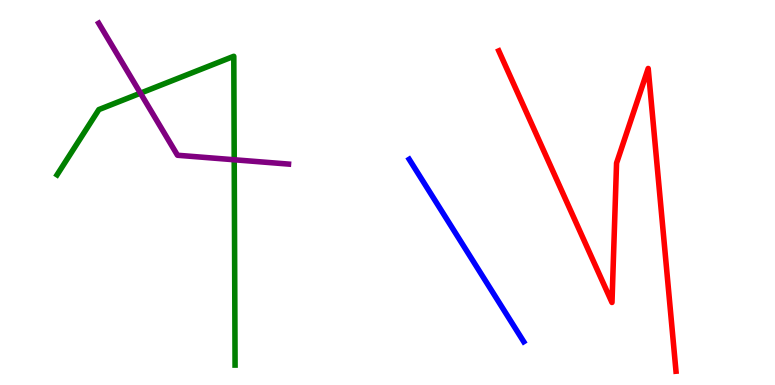[{'lines': ['blue', 'red'], 'intersections': []}, {'lines': ['green', 'red'], 'intersections': []}, {'lines': ['purple', 'red'], 'intersections': []}, {'lines': ['blue', 'green'], 'intersections': []}, {'lines': ['blue', 'purple'], 'intersections': []}, {'lines': ['green', 'purple'], 'intersections': [{'x': 1.81, 'y': 7.58}, {'x': 3.02, 'y': 5.85}]}]